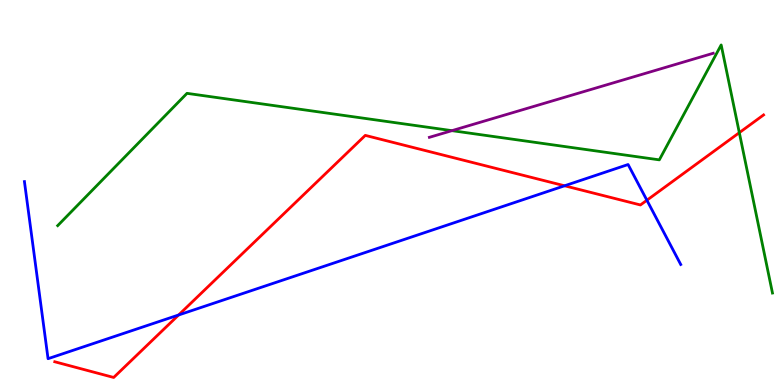[{'lines': ['blue', 'red'], 'intersections': [{'x': 2.3, 'y': 1.82}, {'x': 7.28, 'y': 5.17}, {'x': 8.35, 'y': 4.8}]}, {'lines': ['green', 'red'], 'intersections': [{'x': 9.54, 'y': 6.55}]}, {'lines': ['purple', 'red'], 'intersections': []}, {'lines': ['blue', 'green'], 'intersections': []}, {'lines': ['blue', 'purple'], 'intersections': []}, {'lines': ['green', 'purple'], 'intersections': [{'x': 5.83, 'y': 6.61}]}]